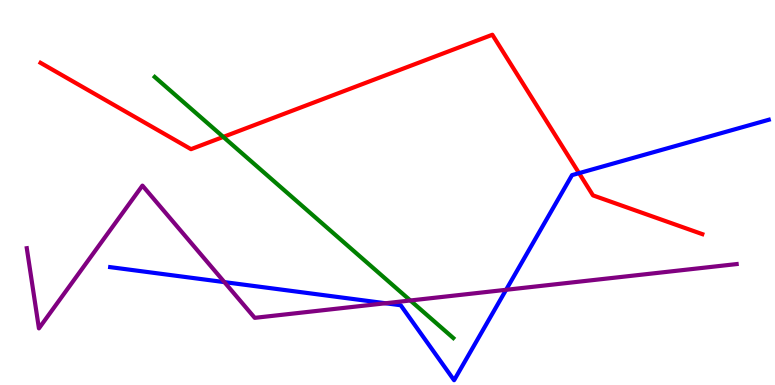[{'lines': ['blue', 'red'], 'intersections': [{'x': 7.47, 'y': 5.5}]}, {'lines': ['green', 'red'], 'intersections': [{'x': 2.88, 'y': 6.44}]}, {'lines': ['purple', 'red'], 'intersections': []}, {'lines': ['blue', 'green'], 'intersections': []}, {'lines': ['blue', 'purple'], 'intersections': [{'x': 2.9, 'y': 2.67}, {'x': 4.97, 'y': 2.12}, {'x': 6.53, 'y': 2.47}]}, {'lines': ['green', 'purple'], 'intersections': [{'x': 5.29, 'y': 2.2}]}]